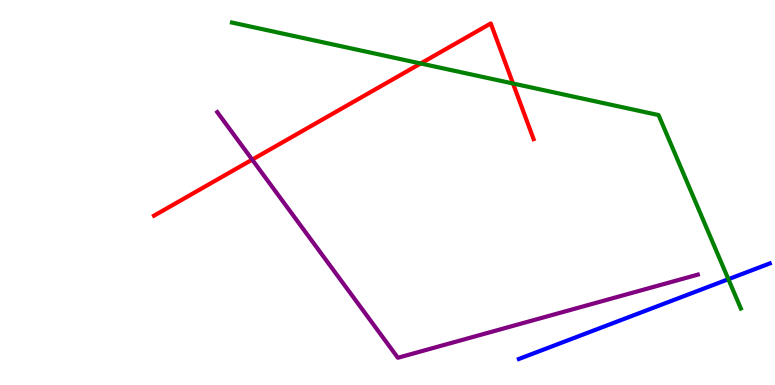[{'lines': ['blue', 'red'], 'intersections': []}, {'lines': ['green', 'red'], 'intersections': [{'x': 5.43, 'y': 8.35}, {'x': 6.62, 'y': 7.83}]}, {'lines': ['purple', 'red'], 'intersections': [{'x': 3.25, 'y': 5.85}]}, {'lines': ['blue', 'green'], 'intersections': [{'x': 9.4, 'y': 2.75}]}, {'lines': ['blue', 'purple'], 'intersections': []}, {'lines': ['green', 'purple'], 'intersections': []}]